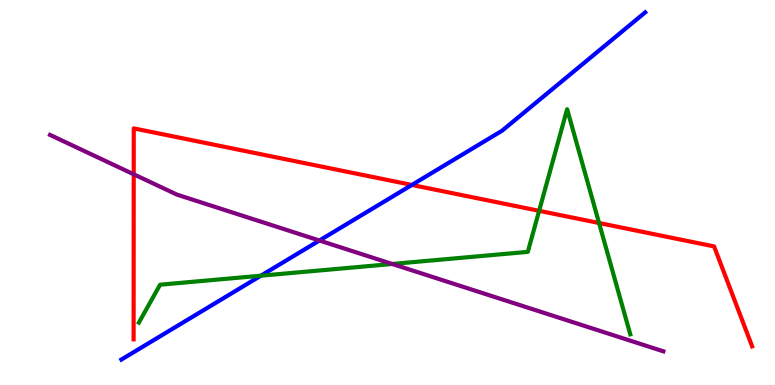[{'lines': ['blue', 'red'], 'intersections': [{'x': 5.31, 'y': 5.2}]}, {'lines': ['green', 'red'], 'intersections': [{'x': 6.96, 'y': 4.52}, {'x': 7.73, 'y': 4.21}]}, {'lines': ['purple', 'red'], 'intersections': [{'x': 1.73, 'y': 5.47}]}, {'lines': ['blue', 'green'], 'intersections': [{'x': 3.37, 'y': 2.84}]}, {'lines': ['blue', 'purple'], 'intersections': [{'x': 4.12, 'y': 3.75}]}, {'lines': ['green', 'purple'], 'intersections': [{'x': 5.06, 'y': 3.14}]}]